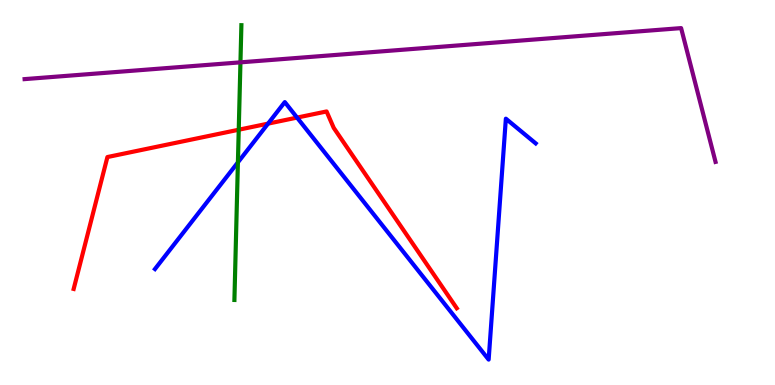[{'lines': ['blue', 'red'], 'intersections': [{'x': 3.46, 'y': 6.79}, {'x': 3.83, 'y': 6.95}]}, {'lines': ['green', 'red'], 'intersections': [{'x': 3.08, 'y': 6.63}]}, {'lines': ['purple', 'red'], 'intersections': []}, {'lines': ['blue', 'green'], 'intersections': [{'x': 3.07, 'y': 5.78}]}, {'lines': ['blue', 'purple'], 'intersections': []}, {'lines': ['green', 'purple'], 'intersections': [{'x': 3.1, 'y': 8.38}]}]